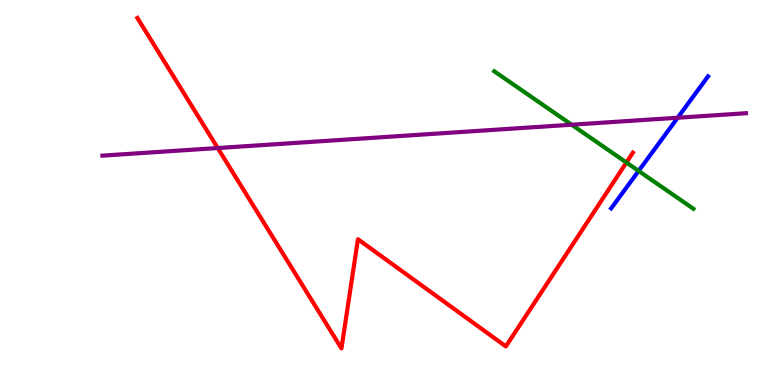[{'lines': ['blue', 'red'], 'intersections': []}, {'lines': ['green', 'red'], 'intersections': [{'x': 8.08, 'y': 5.78}]}, {'lines': ['purple', 'red'], 'intersections': [{'x': 2.81, 'y': 6.15}]}, {'lines': ['blue', 'green'], 'intersections': [{'x': 8.24, 'y': 5.56}]}, {'lines': ['blue', 'purple'], 'intersections': [{'x': 8.74, 'y': 6.94}]}, {'lines': ['green', 'purple'], 'intersections': [{'x': 7.38, 'y': 6.76}]}]